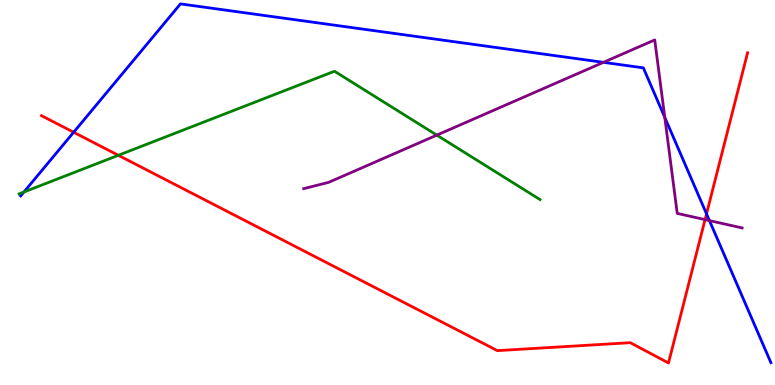[{'lines': ['blue', 'red'], 'intersections': [{'x': 0.95, 'y': 6.56}, {'x': 9.12, 'y': 4.45}]}, {'lines': ['green', 'red'], 'intersections': [{'x': 1.53, 'y': 5.97}]}, {'lines': ['purple', 'red'], 'intersections': [{'x': 9.1, 'y': 4.3}]}, {'lines': ['blue', 'green'], 'intersections': [{'x': 0.309, 'y': 5.01}]}, {'lines': ['blue', 'purple'], 'intersections': [{'x': 7.79, 'y': 8.38}, {'x': 8.58, 'y': 6.95}, {'x': 9.15, 'y': 4.27}]}, {'lines': ['green', 'purple'], 'intersections': [{'x': 5.64, 'y': 6.49}]}]